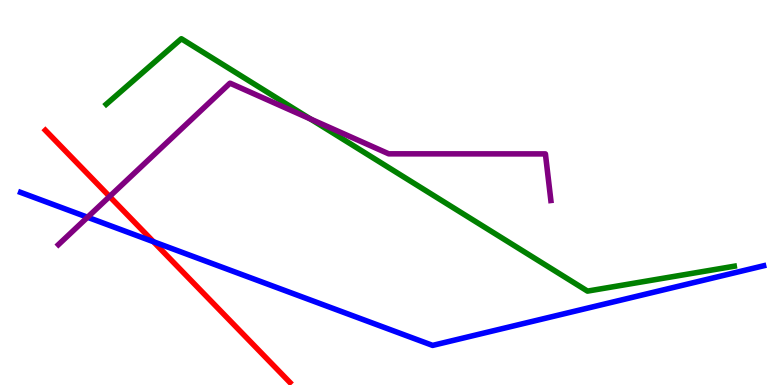[{'lines': ['blue', 'red'], 'intersections': [{'x': 1.98, 'y': 3.72}]}, {'lines': ['green', 'red'], 'intersections': []}, {'lines': ['purple', 'red'], 'intersections': [{'x': 1.41, 'y': 4.9}]}, {'lines': ['blue', 'green'], 'intersections': []}, {'lines': ['blue', 'purple'], 'intersections': [{'x': 1.13, 'y': 4.36}]}, {'lines': ['green', 'purple'], 'intersections': [{'x': 4.01, 'y': 6.91}]}]